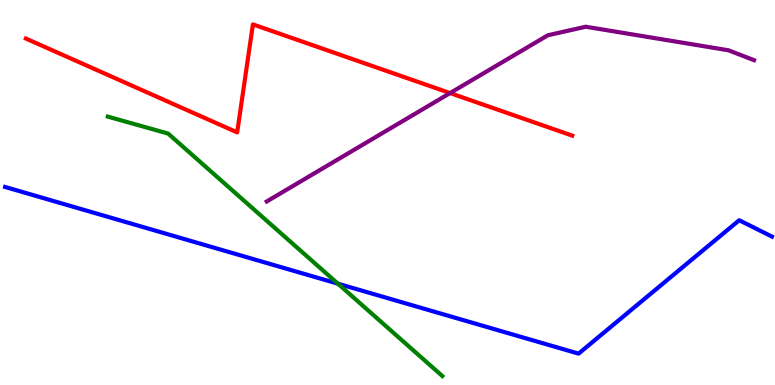[{'lines': ['blue', 'red'], 'intersections': []}, {'lines': ['green', 'red'], 'intersections': []}, {'lines': ['purple', 'red'], 'intersections': [{'x': 5.81, 'y': 7.58}]}, {'lines': ['blue', 'green'], 'intersections': [{'x': 4.36, 'y': 2.63}]}, {'lines': ['blue', 'purple'], 'intersections': []}, {'lines': ['green', 'purple'], 'intersections': []}]